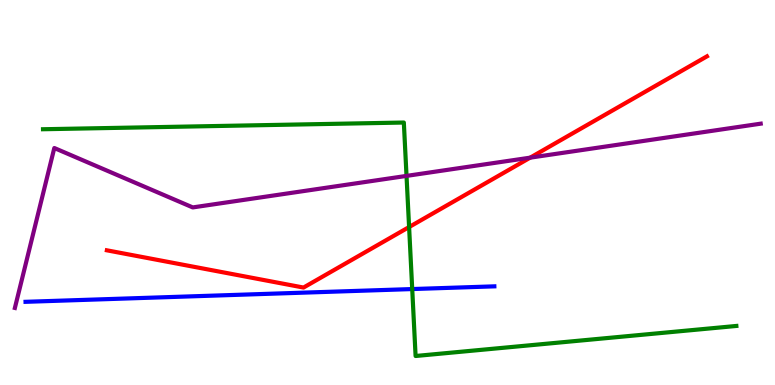[{'lines': ['blue', 'red'], 'intersections': []}, {'lines': ['green', 'red'], 'intersections': [{'x': 5.28, 'y': 4.1}]}, {'lines': ['purple', 'red'], 'intersections': [{'x': 6.84, 'y': 5.9}]}, {'lines': ['blue', 'green'], 'intersections': [{'x': 5.32, 'y': 2.49}]}, {'lines': ['blue', 'purple'], 'intersections': []}, {'lines': ['green', 'purple'], 'intersections': [{'x': 5.25, 'y': 5.43}]}]